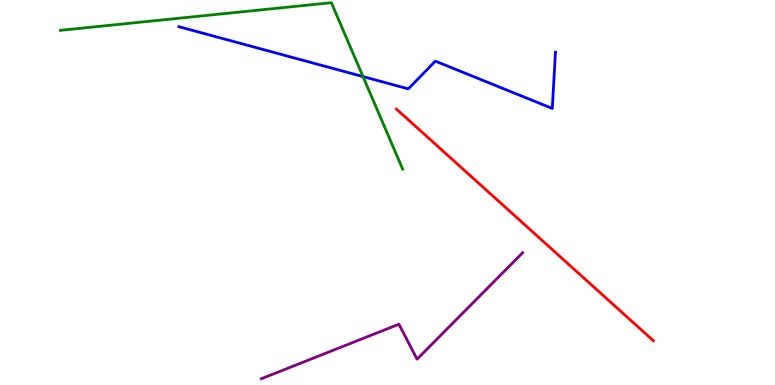[{'lines': ['blue', 'red'], 'intersections': []}, {'lines': ['green', 'red'], 'intersections': []}, {'lines': ['purple', 'red'], 'intersections': []}, {'lines': ['blue', 'green'], 'intersections': [{'x': 4.68, 'y': 8.01}]}, {'lines': ['blue', 'purple'], 'intersections': []}, {'lines': ['green', 'purple'], 'intersections': []}]